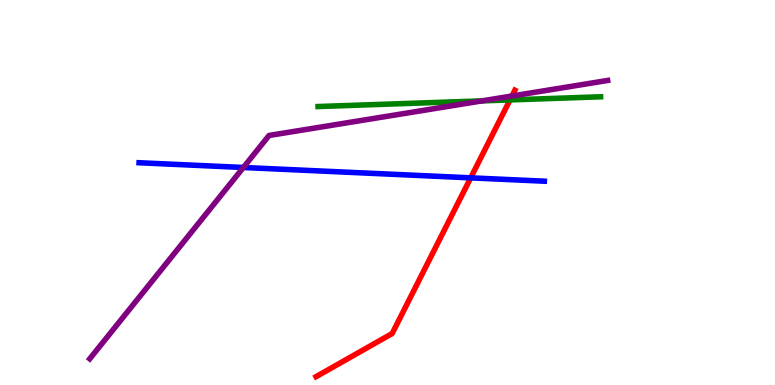[{'lines': ['blue', 'red'], 'intersections': [{'x': 6.07, 'y': 5.38}]}, {'lines': ['green', 'red'], 'intersections': [{'x': 6.58, 'y': 7.4}]}, {'lines': ['purple', 'red'], 'intersections': [{'x': 6.61, 'y': 7.51}]}, {'lines': ['blue', 'green'], 'intersections': []}, {'lines': ['blue', 'purple'], 'intersections': [{'x': 3.14, 'y': 5.65}]}, {'lines': ['green', 'purple'], 'intersections': [{'x': 6.22, 'y': 7.38}]}]